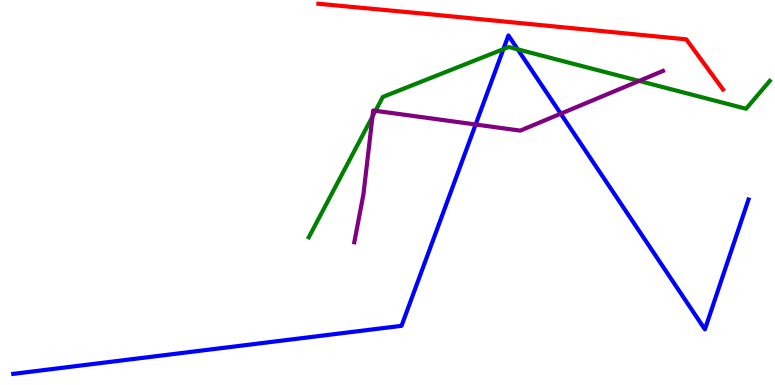[{'lines': ['blue', 'red'], 'intersections': []}, {'lines': ['green', 'red'], 'intersections': []}, {'lines': ['purple', 'red'], 'intersections': []}, {'lines': ['blue', 'green'], 'intersections': [{'x': 6.5, 'y': 8.72}, {'x': 6.68, 'y': 8.72}]}, {'lines': ['blue', 'purple'], 'intersections': [{'x': 6.14, 'y': 6.77}, {'x': 7.24, 'y': 7.05}]}, {'lines': ['green', 'purple'], 'intersections': [{'x': 4.81, 'y': 6.97}, {'x': 4.85, 'y': 7.12}, {'x': 8.25, 'y': 7.9}]}]